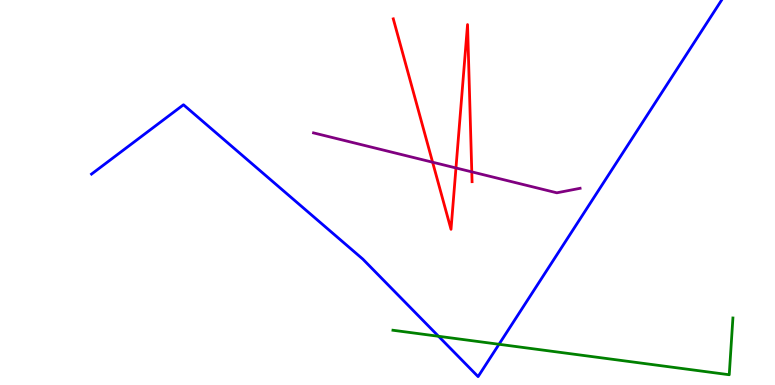[{'lines': ['blue', 'red'], 'intersections': []}, {'lines': ['green', 'red'], 'intersections': []}, {'lines': ['purple', 'red'], 'intersections': [{'x': 5.58, 'y': 5.79}, {'x': 5.88, 'y': 5.64}, {'x': 6.09, 'y': 5.54}]}, {'lines': ['blue', 'green'], 'intersections': [{'x': 5.66, 'y': 1.27}, {'x': 6.44, 'y': 1.06}]}, {'lines': ['blue', 'purple'], 'intersections': []}, {'lines': ['green', 'purple'], 'intersections': []}]